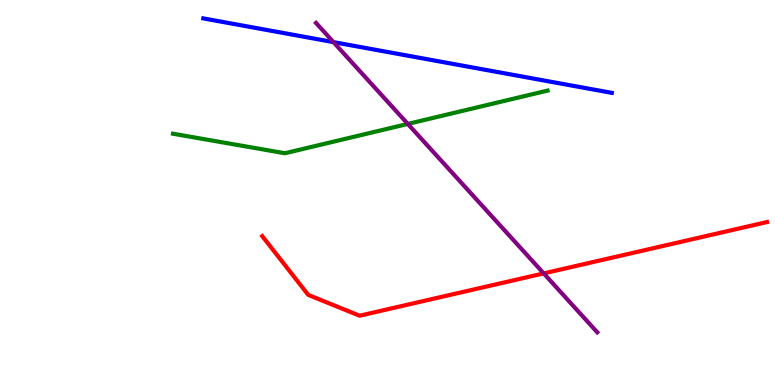[{'lines': ['blue', 'red'], 'intersections': []}, {'lines': ['green', 'red'], 'intersections': []}, {'lines': ['purple', 'red'], 'intersections': [{'x': 7.02, 'y': 2.9}]}, {'lines': ['blue', 'green'], 'intersections': []}, {'lines': ['blue', 'purple'], 'intersections': [{'x': 4.3, 'y': 8.91}]}, {'lines': ['green', 'purple'], 'intersections': [{'x': 5.26, 'y': 6.78}]}]